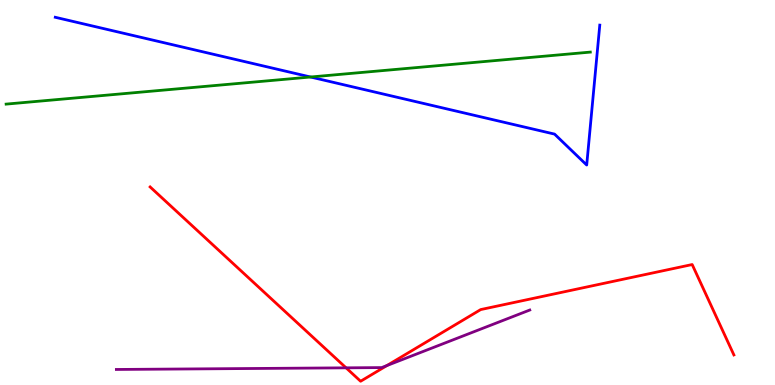[{'lines': ['blue', 'red'], 'intersections': []}, {'lines': ['green', 'red'], 'intersections': []}, {'lines': ['purple', 'red'], 'intersections': [{'x': 4.47, 'y': 0.446}, {'x': 4.99, 'y': 0.505}]}, {'lines': ['blue', 'green'], 'intersections': [{'x': 4.01, 'y': 8.0}]}, {'lines': ['blue', 'purple'], 'intersections': []}, {'lines': ['green', 'purple'], 'intersections': []}]